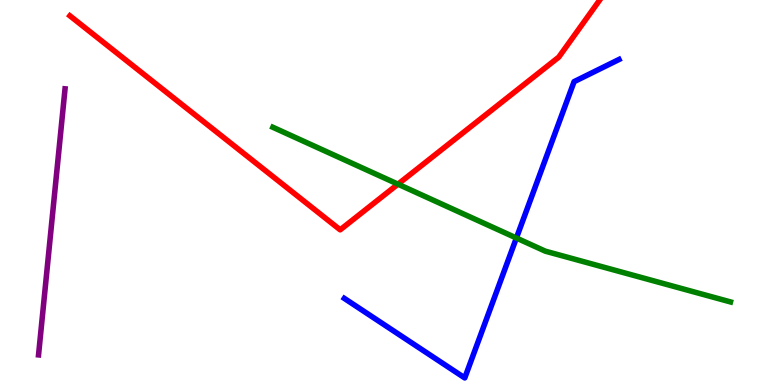[{'lines': ['blue', 'red'], 'intersections': []}, {'lines': ['green', 'red'], 'intersections': [{'x': 5.14, 'y': 5.22}]}, {'lines': ['purple', 'red'], 'intersections': []}, {'lines': ['blue', 'green'], 'intersections': [{'x': 6.66, 'y': 3.82}]}, {'lines': ['blue', 'purple'], 'intersections': []}, {'lines': ['green', 'purple'], 'intersections': []}]